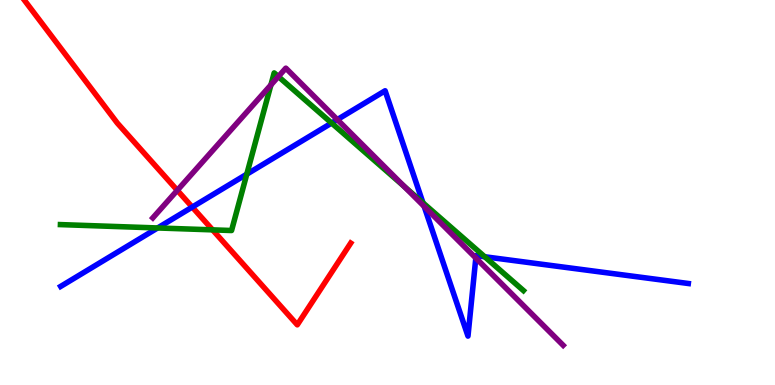[{'lines': ['blue', 'red'], 'intersections': [{'x': 2.48, 'y': 4.62}]}, {'lines': ['green', 'red'], 'intersections': [{'x': 2.74, 'y': 4.03}]}, {'lines': ['purple', 'red'], 'intersections': [{'x': 2.29, 'y': 5.06}]}, {'lines': ['blue', 'green'], 'intersections': [{'x': 2.03, 'y': 4.08}, {'x': 3.18, 'y': 5.48}, {'x': 4.28, 'y': 6.8}, {'x': 5.46, 'y': 4.73}, {'x': 6.25, 'y': 3.33}]}, {'lines': ['blue', 'purple'], 'intersections': [{'x': 4.35, 'y': 6.89}, {'x': 5.47, 'y': 4.64}, {'x': 6.14, 'y': 3.3}]}, {'lines': ['green', 'purple'], 'intersections': [{'x': 3.5, 'y': 7.79}, {'x': 3.59, 'y': 8.01}, {'x': 5.22, 'y': 5.16}]}]